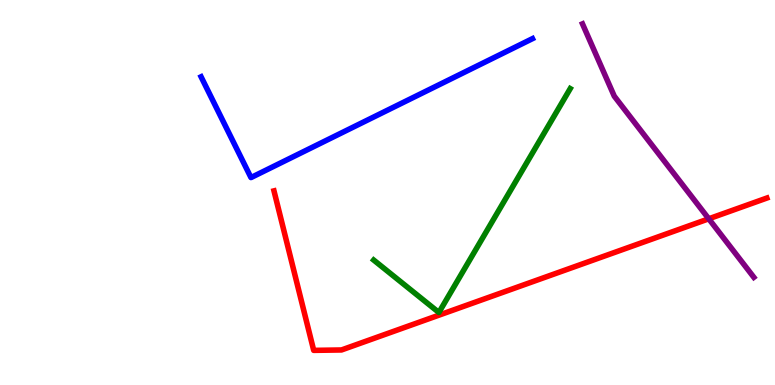[{'lines': ['blue', 'red'], 'intersections': []}, {'lines': ['green', 'red'], 'intersections': []}, {'lines': ['purple', 'red'], 'intersections': [{'x': 9.15, 'y': 4.32}]}, {'lines': ['blue', 'green'], 'intersections': []}, {'lines': ['blue', 'purple'], 'intersections': []}, {'lines': ['green', 'purple'], 'intersections': []}]